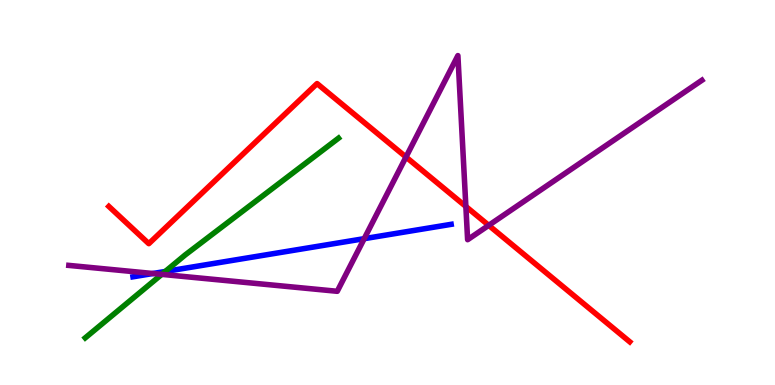[{'lines': ['blue', 'red'], 'intersections': []}, {'lines': ['green', 'red'], 'intersections': []}, {'lines': ['purple', 'red'], 'intersections': [{'x': 5.24, 'y': 5.92}, {'x': 6.01, 'y': 4.64}, {'x': 6.31, 'y': 4.15}]}, {'lines': ['blue', 'green'], 'intersections': [{'x': 2.13, 'y': 2.95}]}, {'lines': ['blue', 'purple'], 'intersections': [{'x': 1.97, 'y': 2.9}, {'x': 4.7, 'y': 3.8}]}, {'lines': ['green', 'purple'], 'intersections': [{'x': 2.09, 'y': 2.87}]}]